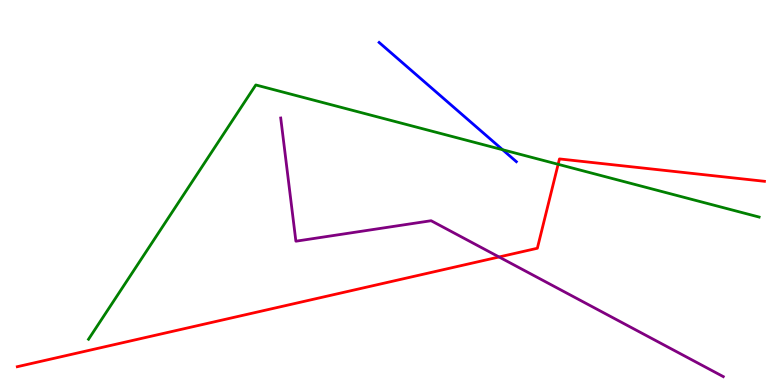[{'lines': ['blue', 'red'], 'intersections': []}, {'lines': ['green', 'red'], 'intersections': [{'x': 7.2, 'y': 5.73}]}, {'lines': ['purple', 'red'], 'intersections': [{'x': 6.44, 'y': 3.33}]}, {'lines': ['blue', 'green'], 'intersections': [{'x': 6.49, 'y': 6.11}]}, {'lines': ['blue', 'purple'], 'intersections': []}, {'lines': ['green', 'purple'], 'intersections': []}]